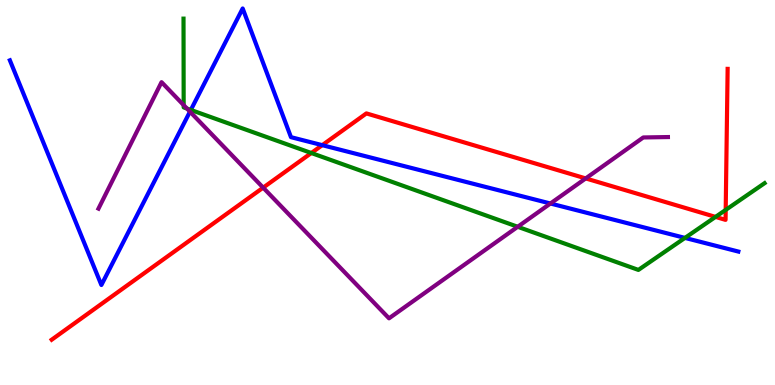[{'lines': ['blue', 'red'], 'intersections': [{'x': 4.16, 'y': 6.23}]}, {'lines': ['green', 'red'], 'intersections': [{'x': 4.02, 'y': 6.03}, {'x': 9.23, 'y': 4.37}, {'x': 9.36, 'y': 4.55}]}, {'lines': ['purple', 'red'], 'intersections': [{'x': 3.4, 'y': 5.13}, {'x': 7.56, 'y': 5.37}]}, {'lines': ['blue', 'green'], 'intersections': [{'x': 2.46, 'y': 7.14}, {'x': 8.84, 'y': 3.82}]}, {'lines': ['blue', 'purple'], 'intersections': [{'x': 2.45, 'y': 7.1}, {'x': 7.1, 'y': 4.71}]}, {'lines': ['green', 'purple'], 'intersections': [{'x': 2.37, 'y': 7.27}, {'x': 2.41, 'y': 7.18}, {'x': 6.68, 'y': 4.11}]}]